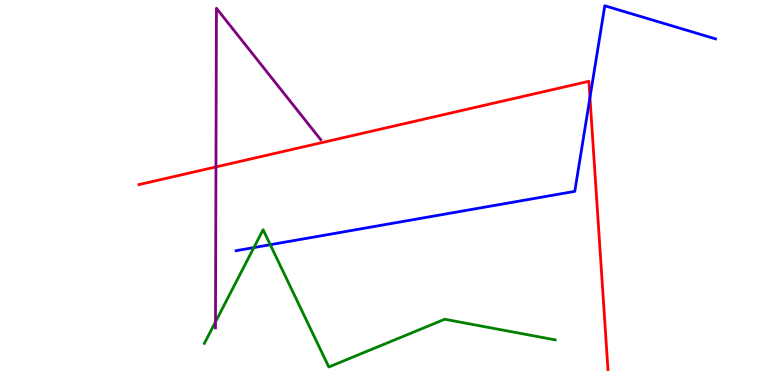[{'lines': ['blue', 'red'], 'intersections': [{'x': 7.61, 'y': 7.47}]}, {'lines': ['green', 'red'], 'intersections': []}, {'lines': ['purple', 'red'], 'intersections': [{'x': 2.79, 'y': 5.66}]}, {'lines': ['blue', 'green'], 'intersections': [{'x': 3.28, 'y': 3.57}, {'x': 3.49, 'y': 3.64}]}, {'lines': ['blue', 'purple'], 'intersections': []}, {'lines': ['green', 'purple'], 'intersections': [{'x': 2.78, 'y': 1.64}]}]